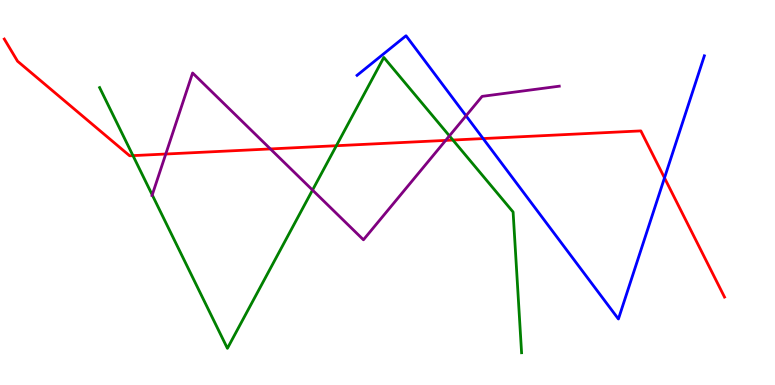[{'lines': ['blue', 'red'], 'intersections': [{'x': 6.23, 'y': 6.4}, {'x': 8.57, 'y': 5.38}]}, {'lines': ['green', 'red'], 'intersections': [{'x': 1.72, 'y': 5.96}, {'x': 4.34, 'y': 6.22}, {'x': 5.84, 'y': 6.36}]}, {'lines': ['purple', 'red'], 'intersections': [{'x': 2.14, 'y': 6.0}, {'x': 3.49, 'y': 6.13}, {'x': 5.75, 'y': 6.35}]}, {'lines': ['blue', 'green'], 'intersections': []}, {'lines': ['blue', 'purple'], 'intersections': [{'x': 6.01, 'y': 6.99}]}, {'lines': ['green', 'purple'], 'intersections': [{'x': 1.96, 'y': 4.94}, {'x': 4.03, 'y': 5.06}, {'x': 5.8, 'y': 6.47}]}]